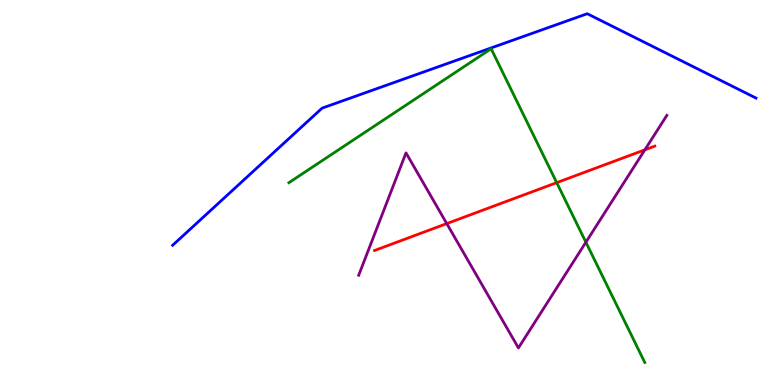[{'lines': ['blue', 'red'], 'intersections': []}, {'lines': ['green', 'red'], 'intersections': [{'x': 7.18, 'y': 5.26}]}, {'lines': ['purple', 'red'], 'intersections': [{'x': 5.76, 'y': 4.19}, {'x': 8.32, 'y': 6.11}]}, {'lines': ['blue', 'green'], 'intersections': []}, {'lines': ['blue', 'purple'], 'intersections': []}, {'lines': ['green', 'purple'], 'intersections': [{'x': 7.56, 'y': 3.71}]}]